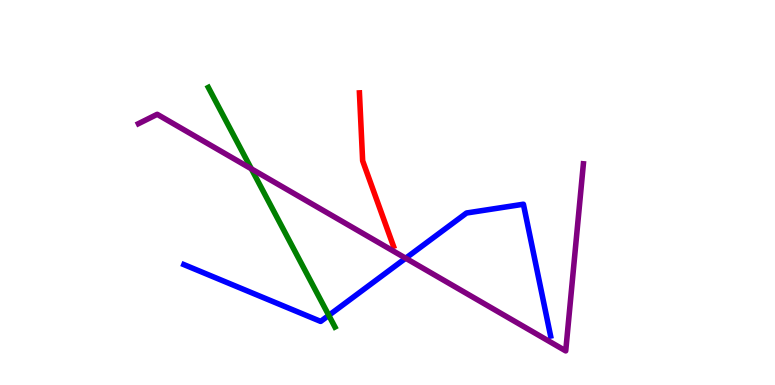[{'lines': ['blue', 'red'], 'intersections': []}, {'lines': ['green', 'red'], 'intersections': []}, {'lines': ['purple', 'red'], 'intersections': []}, {'lines': ['blue', 'green'], 'intersections': [{'x': 4.24, 'y': 1.81}]}, {'lines': ['blue', 'purple'], 'intersections': [{'x': 5.23, 'y': 3.29}]}, {'lines': ['green', 'purple'], 'intersections': [{'x': 3.24, 'y': 5.61}]}]